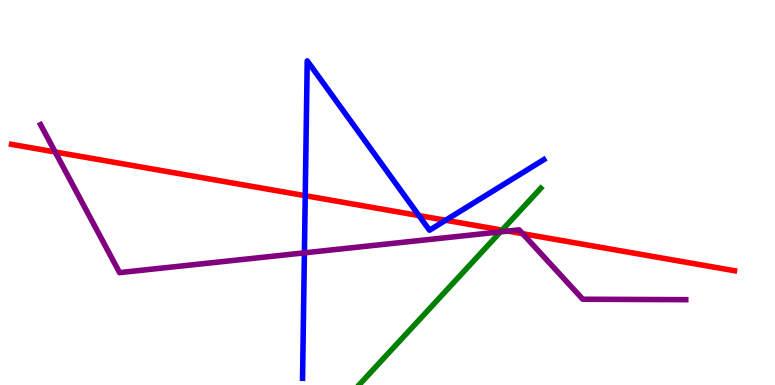[{'lines': ['blue', 'red'], 'intersections': [{'x': 3.94, 'y': 4.92}, {'x': 5.41, 'y': 4.4}, {'x': 5.75, 'y': 4.28}]}, {'lines': ['green', 'red'], 'intersections': [{'x': 6.48, 'y': 4.02}]}, {'lines': ['purple', 'red'], 'intersections': [{'x': 0.712, 'y': 6.05}, {'x': 6.55, 'y': 4.0}, {'x': 6.74, 'y': 3.93}]}, {'lines': ['blue', 'green'], 'intersections': []}, {'lines': ['blue', 'purple'], 'intersections': [{'x': 3.93, 'y': 3.43}]}, {'lines': ['green', 'purple'], 'intersections': [{'x': 6.46, 'y': 3.98}]}]